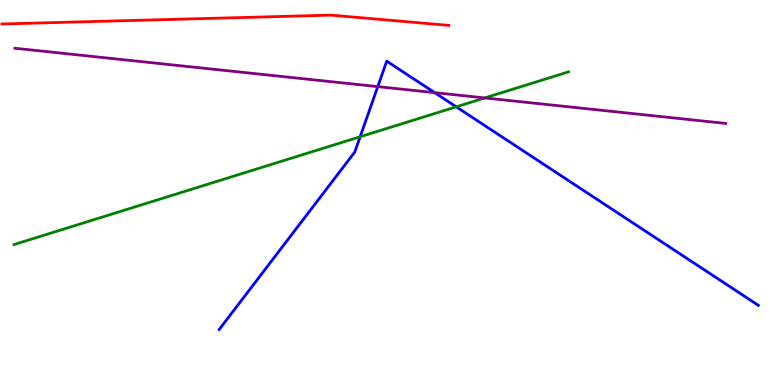[{'lines': ['blue', 'red'], 'intersections': []}, {'lines': ['green', 'red'], 'intersections': []}, {'lines': ['purple', 'red'], 'intersections': []}, {'lines': ['blue', 'green'], 'intersections': [{'x': 4.65, 'y': 6.45}, {'x': 5.89, 'y': 7.23}]}, {'lines': ['blue', 'purple'], 'intersections': [{'x': 4.87, 'y': 7.75}, {'x': 5.61, 'y': 7.59}]}, {'lines': ['green', 'purple'], 'intersections': [{'x': 6.26, 'y': 7.46}]}]